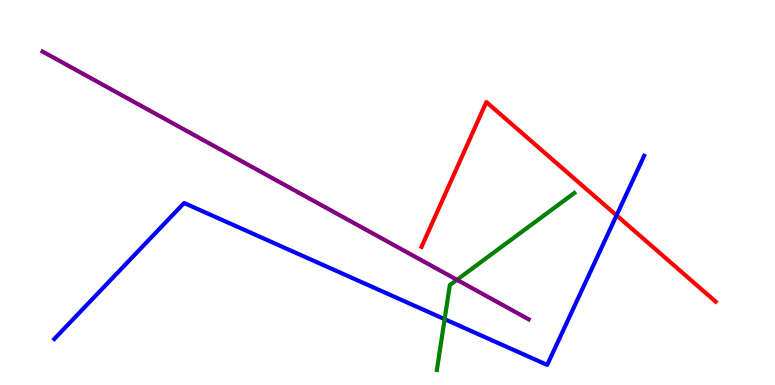[{'lines': ['blue', 'red'], 'intersections': [{'x': 7.96, 'y': 4.41}]}, {'lines': ['green', 'red'], 'intersections': []}, {'lines': ['purple', 'red'], 'intersections': []}, {'lines': ['blue', 'green'], 'intersections': [{'x': 5.74, 'y': 1.71}]}, {'lines': ['blue', 'purple'], 'intersections': []}, {'lines': ['green', 'purple'], 'intersections': [{'x': 5.9, 'y': 2.73}]}]